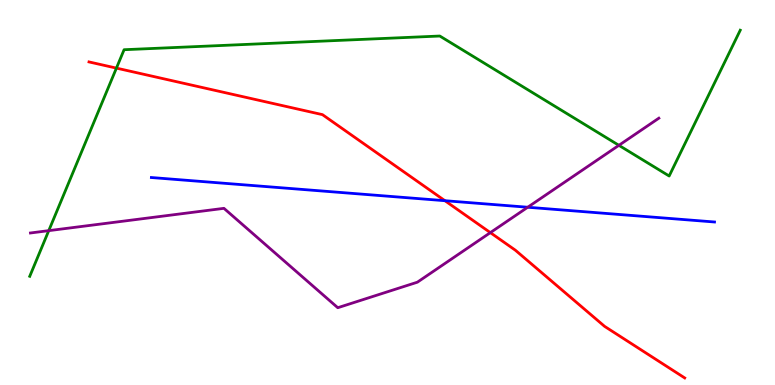[{'lines': ['blue', 'red'], 'intersections': [{'x': 5.74, 'y': 4.79}]}, {'lines': ['green', 'red'], 'intersections': [{'x': 1.5, 'y': 8.23}]}, {'lines': ['purple', 'red'], 'intersections': [{'x': 6.33, 'y': 3.96}]}, {'lines': ['blue', 'green'], 'intersections': []}, {'lines': ['blue', 'purple'], 'intersections': [{'x': 6.81, 'y': 4.62}]}, {'lines': ['green', 'purple'], 'intersections': [{'x': 0.629, 'y': 4.01}, {'x': 7.99, 'y': 6.23}]}]